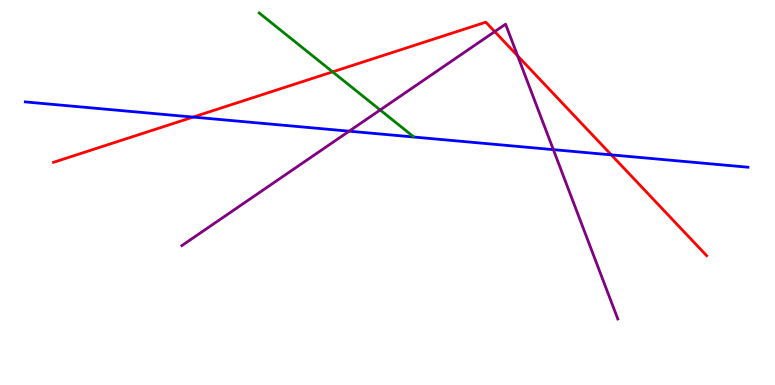[{'lines': ['blue', 'red'], 'intersections': [{'x': 2.49, 'y': 6.96}, {'x': 7.89, 'y': 5.98}]}, {'lines': ['green', 'red'], 'intersections': [{'x': 4.29, 'y': 8.13}]}, {'lines': ['purple', 'red'], 'intersections': [{'x': 6.38, 'y': 9.18}, {'x': 6.68, 'y': 8.55}]}, {'lines': ['blue', 'green'], 'intersections': []}, {'lines': ['blue', 'purple'], 'intersections': [{'x': 4.51, 'y': 6.59}, {'x': 7.14, 'y': 6.11}]}, {'lines': ['green', 'purple'], 'intersections': [{'x': 4.91, 'y': 7.14}]}]